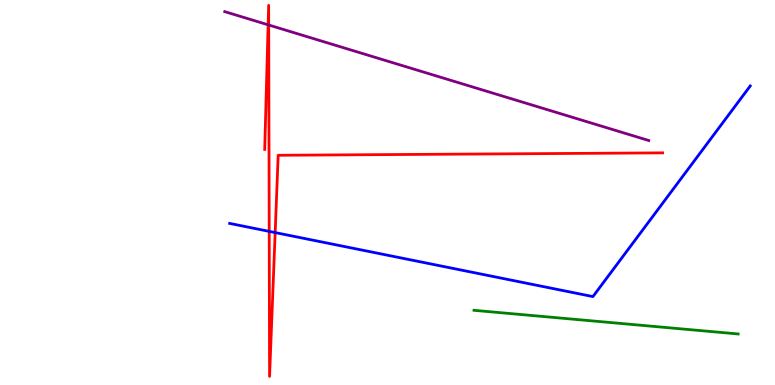[{'lines': ['blue', 'red'], 'intersections': [{'x': 3.47, 'y': 3.99}, {'x': 3.55, 'y': 3.96}]}, {'lines': ['green', 'red'], 'intersections': []}, {'lines': ['purple', 'red'], 'intersections': [{'x': 3.46, 'y': 9.36}, {'x': 3.47, 'y': 9.35}]}, {'lines': ['blue', 'green'], 'intersections': []}, {'lines': ['blue', 'purple'], 'intersections': []}, {'lines': ['green', 'purple'], 'intersections': []}]